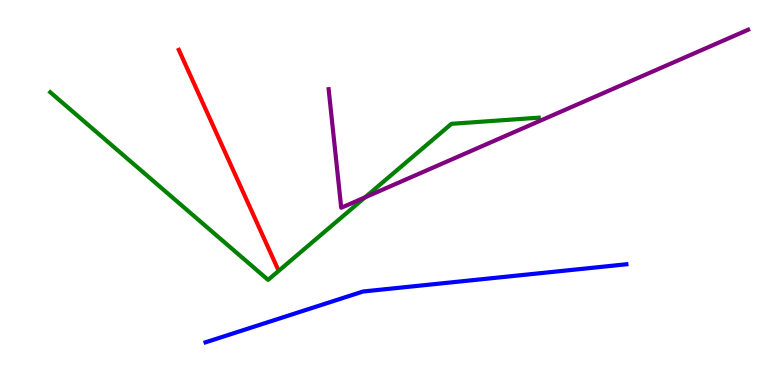[{'lines': ['blue', 'red'], 'intersections': []}, {'lines': ['green', 'red'], 'intersections': []}, {'lines': ['purple', 'red'], 'intersections': []}, {'lines': ['blue', 'green'], 'intersections': []}, {'lines': ['blue', 'purple'], 'intersections': []}, {'lines': ['green', 'purple'], 'intersections': [{'x': 4.71, 'y': 4.87}]}]